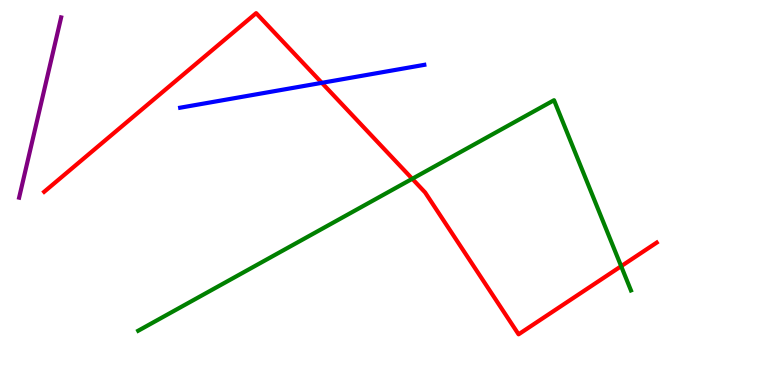[{'lines': ['blue', 'red'], 'intersections': [{'x': 4.15, 'y': 7.85}]}, {'lines': ['green', 'red'], 'intersections': [{'x': 5.32, 'y': 5.36}, {'x': 8.01, 'y': 3.09}]}, {'lines': ['purple', 'red'], 'intersections': []}, {'lines': ['blue', 'green'], 'intersections': []}, {'lines': ['blue', 'purple'], 'intersections': []}, {'lines': ['green', 'purple'], 'intersections': []}]